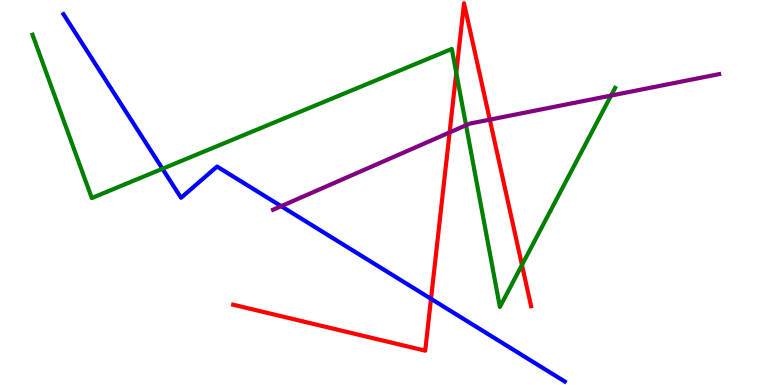[{'lines': ['blue', 'red'], 'intersections': [{'x': 5.56, 'y': 2.24}]}, {'lines': ['green', 'red'], 'intersections': [{'x': 5.89, 'y': 8.11}, {'x': 6.74, 'y': 3.12}]}, {'lines': ['purple', 'red'], 'intersections': [{'x': 5.8, 'y': 6.56}, {'x': 6.32, 'y': 6.89}]}, {'lines': ['blue', 'green'], 'intersections': [{'x': 2.1, 'y': 5.62}]}, {'lines': ['blue', 'purple'], 'intersections': [{'x': 3.63, 'y': 4.64}]}, {'lines': ['green', 'purple'], 'intersections': [{'x': 6.01, 'y': 6.75}, {'x': 7.88, 'y': 7.52}]}]